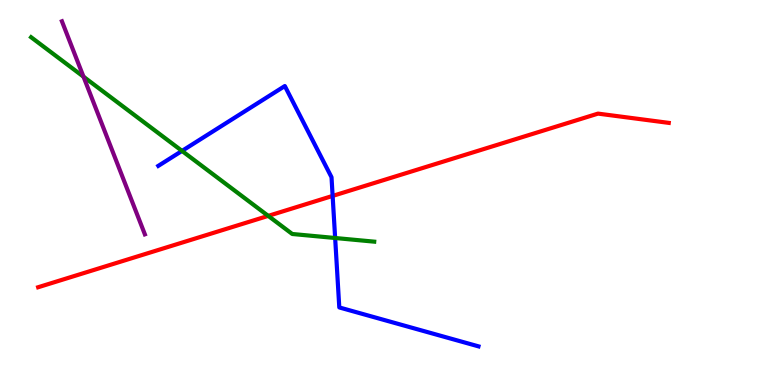[{'lines': ['blue', 'red'], 'intersections': [{'x': 4.29, 'y': 4.91}]}, {'lines': ['green', 'red'], 'intersections': [{'x': 3.46, 'y': 4.39}]}, {'lines': ['purple', 'red'], 'intersections': []}, {'lines': ['blue', 'green'], 'intersections': [{'x': 2.35, 'y': 6.08}, {'x': 4.32, 'y': 3.82}]}, {'lines': ['blue', 'purple'], 'intersections': []}, {'lines': ['green', 'purple'], 'intersections': [{'x': 1.08, 'y': 8.01}]}]